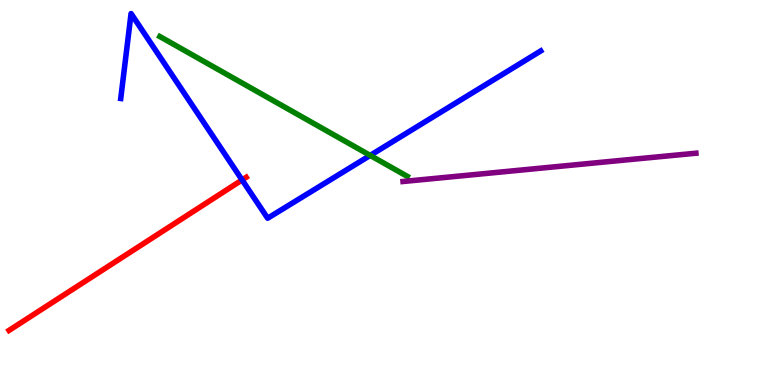[{'lines': ['blue', 'red'], 'intersections': [{'x': 3.12, 'y': 5.33}]}, {'lines': ['green', 'red'], 'intersections': []}, {'lines': ['purple', 'red'], 'intersections': []}, {'lines': ['blue', 'green'], 'intersections': [{'x': 4.78, 'y': 5.96}]}, {'lines': ['blue', 'purple'], 'intersections': []}, {'lines': ['green', 'purple'], 'intersections': []}]